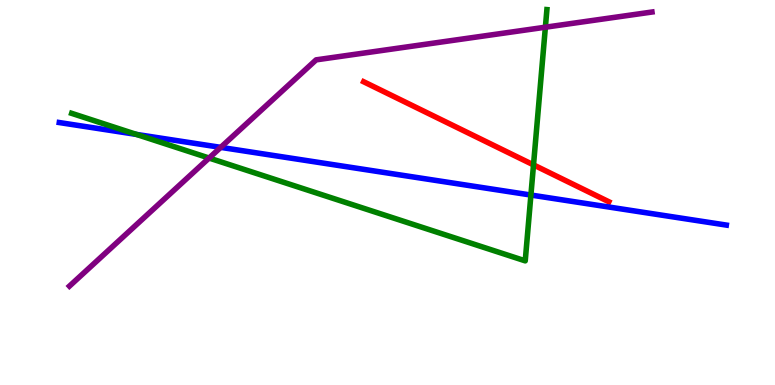[{'lines': ['blue', 'red'], 'intersections': []}, {'lines': ['green', 'red'], 'intersections': [{'x': 6.88, 'y': 5.72}]}, {'lines': ['purple', 'red'], 'intersections': []}, {'lines': ['blue', 'green'], 'intersections': [{'x': 1.76, 'y': 6.51}, {'x': 6.85, 'y': 4.93}]}, {'lines': ['blue', 'purple'], 'intersections': [{'x': 2.85, 'y': 6.17}]}, {'lines': ['green', 'purple'], 'intersections': [{'x': 2.7, 'y': 5.9}, {'x': 7.04, 'y': 9.29}]}]